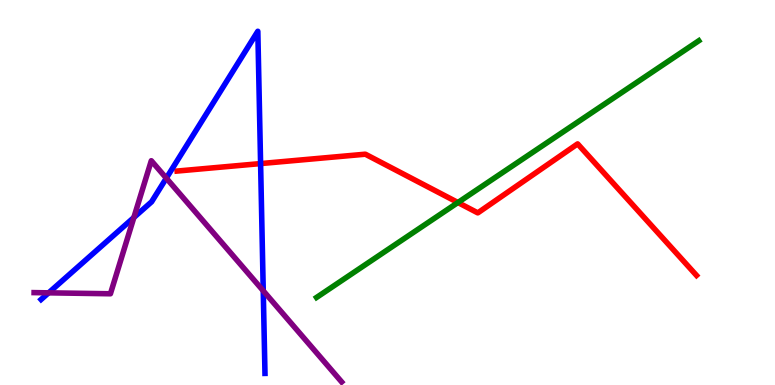[{'lines': ['blue', 'red'], 'intersections': [{'x': 3.36, 'y': 5.75}]}, {'lines': ['green', 'red'], 'intersections': [{'x': 5.91, 'y': 4.74}]}, {'lines': ['purple', 'red'], 'intersections': []}, {'lines': ['blue', 'green'], 'intersections': []}, {'lines': ['blue', 'purple'], 'intersections': [{'x': 0.627, 'y': 2.39}, {'x': 1.73, 'y': 4.35}, {'x': 2.15, 'y': 5.37}, {'x': 3.4, 'y': 2.45}]}, {'lines': ['green', 'purple'], 'intersections': []}]